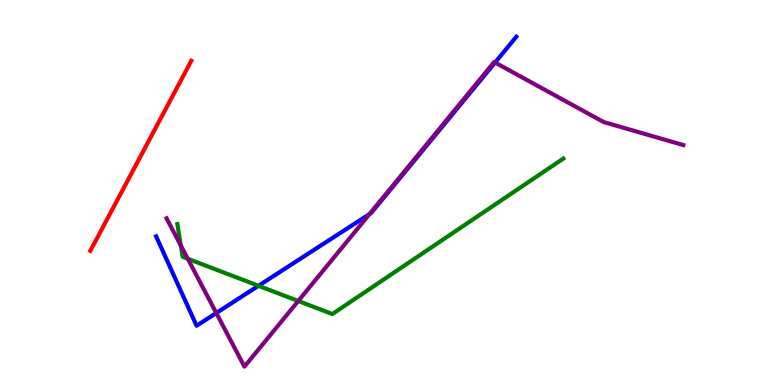[{'lines': ['blue', 'red'], 'intersections': []}, {'lines': ['green', 'red'], 'intersections': []}, {'lines': ['purple', 'red'], 'intersections': []}, {'lines': ['blue', 'green'], 'intersections': [{'x': 3.34, 'y': 2.58}]}, {'lines': ['blue', 'purple'], 'intersections': [{'x': 2.79, 'y': 1.87}, {'x': 4.77, 'y': 4.44}, {'x': 6.39, 'y': 8.38}]}, {'lines': ['green', 'purple'], 'intersections': [{'x': 2.33, 'y': 3.62}, {'x': 2.42, 'y': 3.28}, {'x': 3.85, 'y': 2.18}]}]